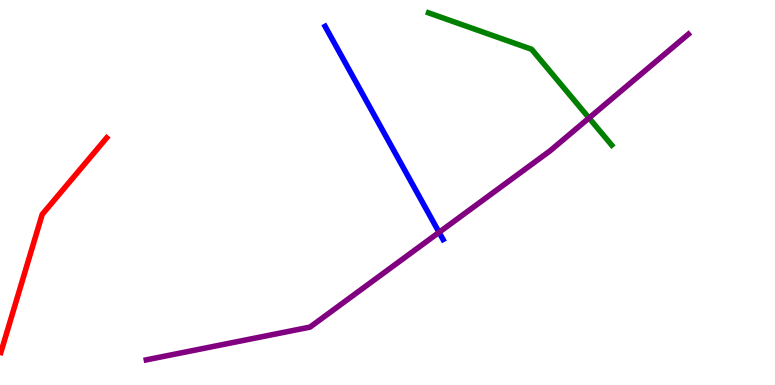[{'lines': ['blue', 'red'], 'intersections': []}, {'lines': ['green', 'red'], 'intersections': []}, {'lines': ['purple', 'red'], 'intersections': []}, {'lines': ['blue', 'green'], 'intersections': []}, {'lines': ['blue', 'purple'], 'intersections': [{'x': 5.67, 'y': 3.97}]}, {'lines': ['green', 'purple'], 'intersections': [{'x': 7.6, 'y': 6.94}]}]